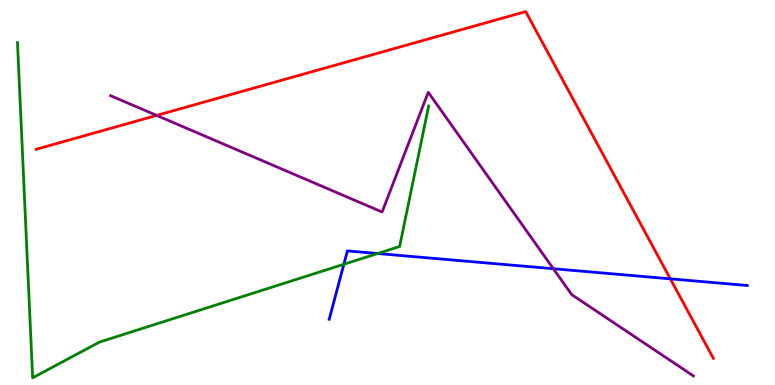[{'lines': ['blue', 'red'], 'intersections': [{'x': 8.65, 'y': 2.76}]}, {'lines': ['green', 'red'], 'intersections': []}, {'lines': ['purple', 'red'], 'intersections': [{'x': 2.02, 'y': 7.0}]}, {'lines': ['blue', 'green'], 'intersections': [{'x': 4.44, 'y': 3.14}, {'x': 4.87, 'y': 3.42}]}, {'lines': ['blue', 'purple'], 'intersections': [{'x': 7.14, 'y': 3.02}]}, {'lines': ['green', 'purple'], 'intersections': []}]